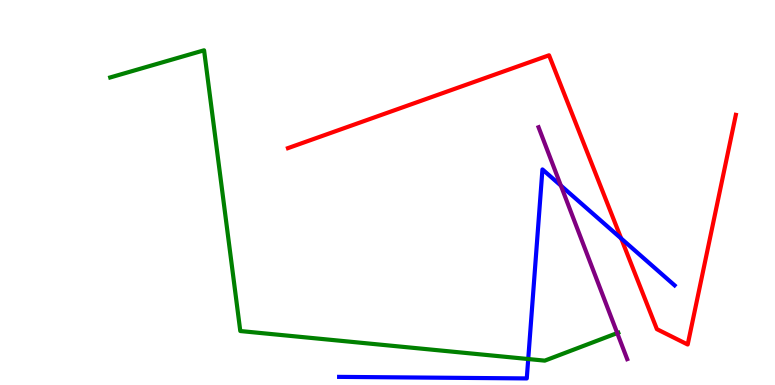[{'lines': ['blue', 'red'], 'intersections': [{'x': 8.02, 'y': 3.81}]}, {'lines': ['green', 'red'], 'intersections': []}, {'lines': ['purple', 'red'], 'intersections': []}, {'lines': ['blue', 'green'], 'intersections': [{'x': 6.82, 'y': 0.675}]}, {'lines': ['blue', 'purple'], 'intersections': [{'x': 7.24, 'y': 5.18}]}, {'lines': ['green', 'purple'], 'intersections': [{'x': 7.96, 'y': 1.35}]}]